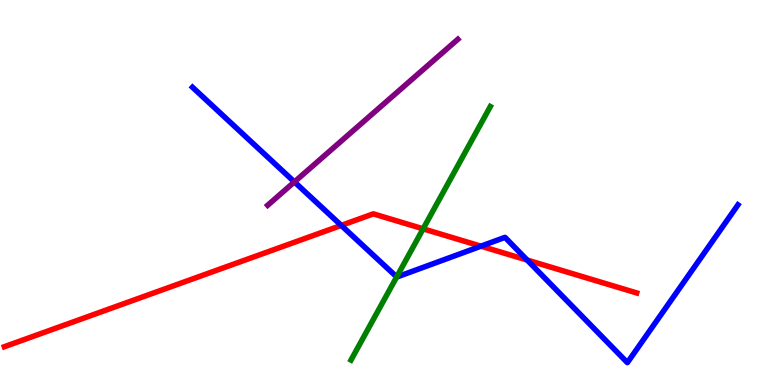[{'lines': ['blue', 'red'], 'intersections': [{'x': 4.4, 'y': 4.15}, {'x': 6.21, 'y': 3.61}, {'x': 6.8, 'y': 3.25}]}, {'lines': ['green', 'red'], 'intersections': [{'x': 5.46, 'y': 4.06}]}, {'lines': ['purple', 'red'], 'intersections': []}, {'lines': ['blue', 'green'], 'intersections': [{'x': 5.12, 'y': 2.81}]}, {'lines': ['blue', 'purple'], 'intersections': [{'x': 3.8, 'y': 5.27}]}, {'lines': ['green', 'purple'], 'intersections': []}]